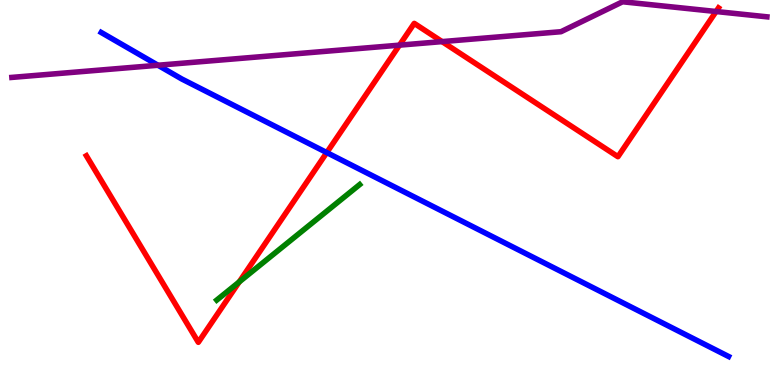[{'lines': ['blue', 'red'], 'intersections': [{'x': 4.22, 'y': 6.04}]}, {'lines': ['green', 'red'], 'intersections': [{'x': 3.09, 'y': 2.68}]}, {'lines': ['purple', 'red'], 'intersections': [{'x': 5.15, 'y': 8.83}, {'x': 5.7, 'y': 8.92}, {'x': 9.24, 'y': 9.7}]}, {'lines': ['blue', 'green'], 'intersections': []}, {'lines': ['blue', 'purple'], 'intersections': [{'x': 2.04, 'y': 8.31}]}, {'lines': ['green', 'purple'], 'intersections': []}]